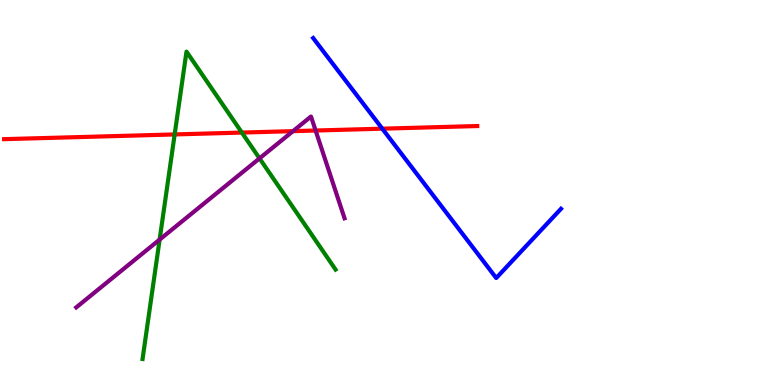[{'lines': ['blue', 'red'], 'intersections': [{'x': 4.93, 'y': 6.66}]}, {'lines': ['green', 'red'], 'intersections': [{'x': 2.25, 'y': 6.51}, {'x': 3.12, 'y': 6.56}]}, {'lines': ['purple', 'red'], 'intersections': [{'x': 3.78, 'y': 6.59}, {'x': 4.07, 'y': 6.61}]}, {'lines': ['blue', 'green'], 'intersections': []}, {'lines': ['blue', 'purple'], 'intersections': []}, {'lines': ['green', 'purple'], 'intersections': [{'x': 2.06, 'y': 3.78}, {'x': 3.35, 'y': 5.89}]}]